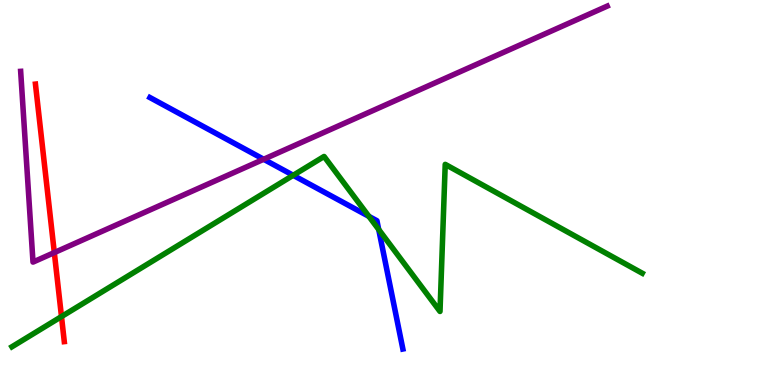[{'lines': ['blue', 'red'], 'intersections': []}, {'lines': ['green', 'red'], 'intersections': [{'x': 0.793, 'y': 1.78}]}, {'lines': ['purple', 'red'], 'intersections': [{'x': 0.701, 'y': 3.44}]}, {'lines': ['blue', 'green'], 'intersections': [{'x': 3.78, 'y': 5.45}, {'x': 4.76, 'y': 4.38}, {'x': 4.89, 'y': 4.04}]}, {'lines': ['blue', 'purple'], 'intersections': [{'x': 3.4, 'y': 5.86}]}, {'lines': ['green', 'purple'], 'intersections': []}]